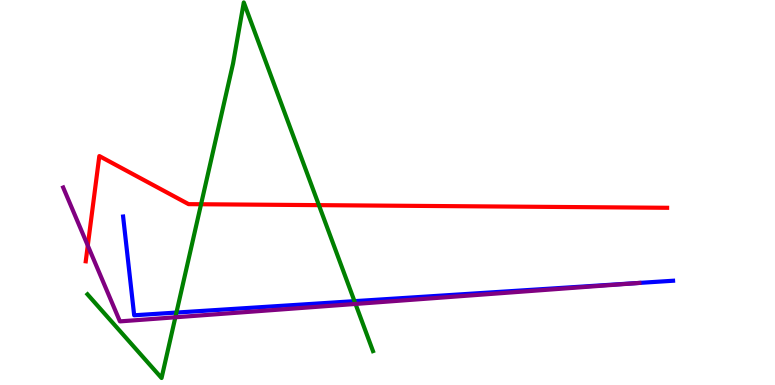[{'lines': ['blue', 'red'], 'intersections': []}, {'lines': ['green', 'red'], 'intersections': [{'x': 2.59, 'y': 4.69}, {'x': 4.11, 'y': 4.67}]}, {'lines': ['purple', 'red'], 'intersections': [{'x': 1.13, 'y': 3.62}]}, {'lines': ['blue', 'green'], 'intersections': [{'x': 2.28, 'y': 1.88}, {'x': 4.57, 'y': 2.18}]}, {'lines': ['blue', 'purple'], 'intersections': []}, {'lines': ['green', 'purple'], 'intersections': [{'x': 2.26, 'y': 1.76}, {'x': 4.59, 'y': 2.11}]}]